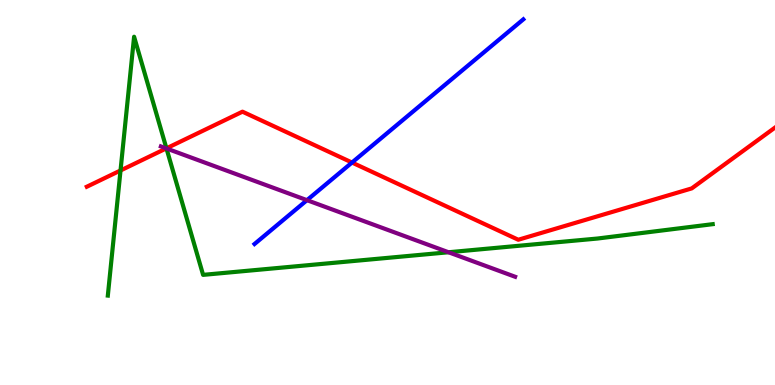[{'lines': ['blue', 'red'], 'intersections': [{'x': 4.54, 'y': 5.78}]}, {'lines': ['green', 'red'], 'intersections': [{'x': 1.56, 'y': 5.57}, {'x': 2.15, 'y': 6.15}]}, {'lines': ['purple', 'red'], 'intersections': [{'x': 2.15, 'y': 6.15}]}, {'lines': ['blue', 'green'], 'intersections': []}, {'lines': ['blue', 'purple'], 'intersections': [{'x': 3.96, 'y': 4.8}]}, {'lines': ['green', 'purple'], 'intersections': [{'x': 2.15, 'y': 6.14}, {'x': 5.79, 'y': 3.45}]}]